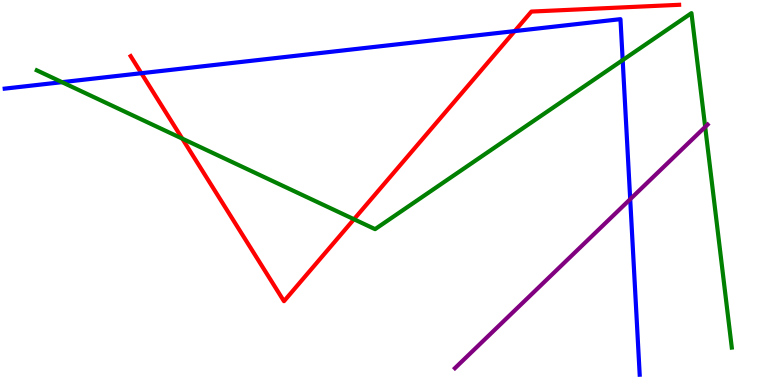[{'lines': ['blue', 'red'], 'intersections': [{'x': 1.82, 'y': 8.1}, {'x': 6.64, 'y': 9.19}]}, {'lines': ['green', 'red'], 'intersections': [{'x': 2.35, 'y': 6.4}, {'x': 4.57, 'y': 4.31}]}, {'lines': ['purple', 'red'], 'intersections': []}, {'lines': ['blue', 'green'], 'intersections': [{'x': 0.8, 'y': 7.87}, {'x': 8.03, 'y': 8.44}]}, {'lines': ['blue', 'purple'], 'intersections': [{'x': 8.13, 'y': 4.83}]}, {'lines': ['green', 'purple'], 'intersections': [{'x': 9.1, 'y': 6.7}]}]